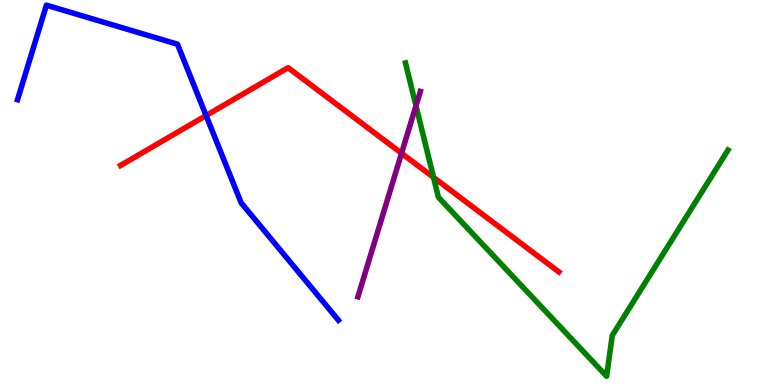[{'lines': ['blue', 'red'], 'intersections': [{'x': 2.66, 'y': 7.0}]}, {'lines': ['green', 'red'], 'intersections': [{'x': 5.59, 'y': 5.39}]}, {'lines': ['purple', 'red'], 'intersections': [{'x': 5.18, 'y': 6.02}]}, {'lines': ['blue', 'green'], 'intersections': []}, {'lines': ['blue', 'purple'], 'intersections': []}, {'lines': ['green', 'purple'], 'intersections': [{'x': 5.37, 'y': 7.25}]}]